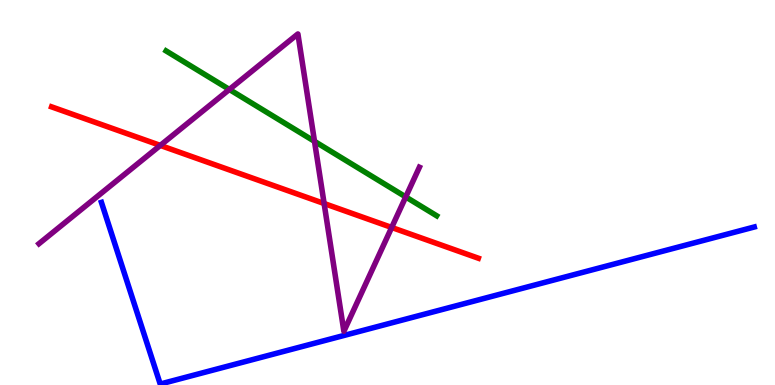[{'lines': ['blue', 'red'], 'intersections': []}, {'lines': ['green', 'red'], 'intersections': []}, {'lines': ['purple', 'red'], 'intersections': [{'x': 2.07, 'y': 6.22}, {'x': 4.18, 'y': 4.71}, {'x': 5.05, 'y': 4.09}]}, {'lines': ['blue', 'green'], 'intersections': []}, {'lines': ['blue', 'purple'], 'intersections': []}, {'lines': ['green', 'purple'], 'intersections': [{'x': 2.96, 'y': 7.68}, {'x': 4.06, 'y': 6.33}, {'x': 5.24, 'y': 4.89}]}]